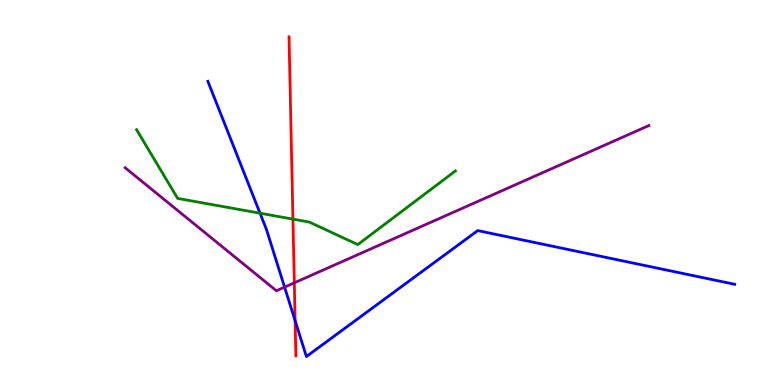[{'lines': ['blue', 'red'], 'intersections': [{'x': 3.81, 'y': 1.67}]}, {'lines': ['green', 'red'], 'intersections': [{'x': 3.78, 'y': 4.31}]}, {'lines': ['purple', 'red'], 'intersections': [{'x': 3.8, 'y': 2.65}]}, {'lines': ['blue', 'green'], 'intersections': [{'x': 3.36, 'y': 4.46}]}, {'lines': ['blue', 'purple'], 'intersections': [{'x': 3.67, 'y': 2.54}]}, {'lines': ['green', 'purple'], 'intersections': []}]